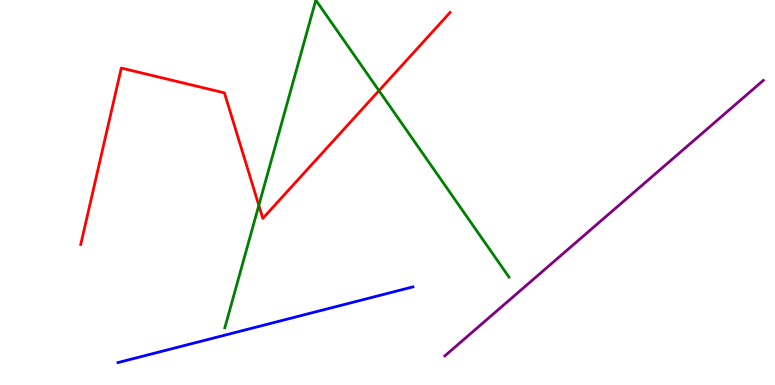[{'lines': ['blue', 'red'], 'intersections': []}, {'lines': ['green', 'red'], 'intersections': [{'x': 3.34, 'y': 4.67}, {'x': 4.89, 'y': 7.65}]}, {'lines': ['purple', 'red'], 'intersections': []}, {'lines': ['blue', 'green'], 'intersections': []}, {'lines': ['blue', 'purple'], 'intersections': []}, {'lines': ['green', 'purple'], 'intersections': []}]